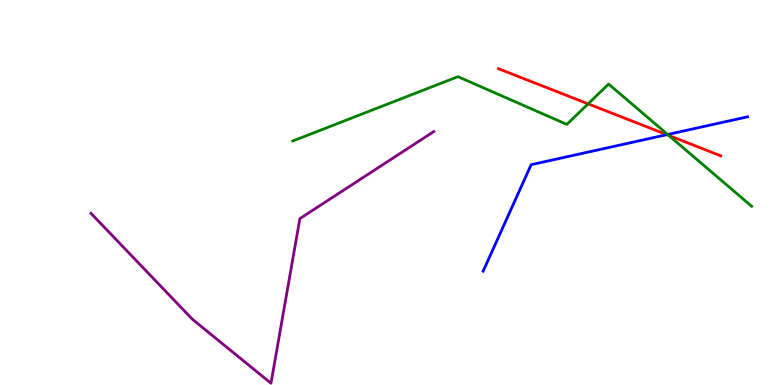[{'lines': ['blue', 'red'], 'intersections': [{'x': 8.6, 'y': 6.5}]}, {'lines': ['green', 'red'], 'intersections': [{'x': 7.59, 'y': 7.3}, {'x': 8.63, 'y': 6.48}]}, {'lines': ['purple', 'red'], 'intersections': []}, {'lines': ['blue', 'green'], 'intersections': [{'x': 8.61, 'y': 6.51}]}, {'lines': ['blue', 'purple'], 'intersections': []}, {'lines': ['green', 'purple'], 'intersections': []}]